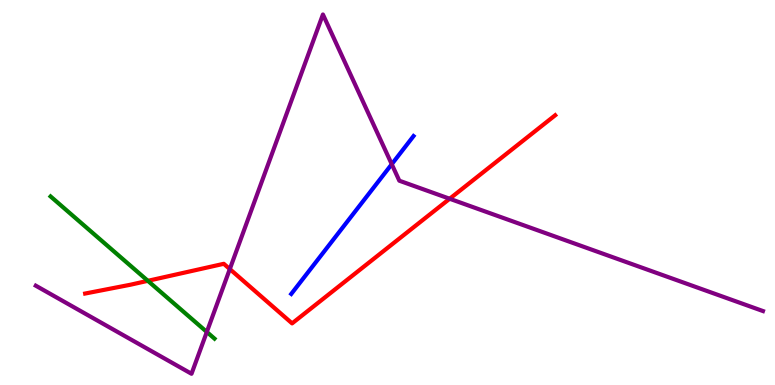[{'lines': ['blue', 'red'], 'intersections': []}, {'lines': ['green', 'red'], 'intersections': [{'x': 1.91, 'y': 2.71}]}, {'lines': ['purple', 'red'], 'intersections': [{'x': 2.97, 'y': 3.01}, {'x': 5.8, 'y': 4.84}]}, {'lines': ['blue', 'green'], 'intersections': []}, {'lines': ['blue', 'purple'], 'intersections': [{'x': 5.05, 'y': 5.73}]}, {'lines': ['green', 'purple'], 'intersections': [{'x': 2.67, 'y': 1.38}]}]